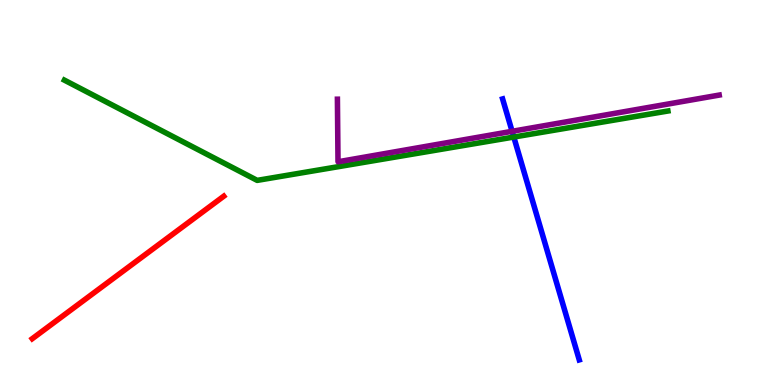[{'lines': ['blue', 'red'], 'intersections': []}, {'lines': ['green', 'red'], 'intersections': []}, {'lines': ['purple', 'red'], 'intersections': []}, {'lines': ['blue', 'green'], 'intersections': [{'x': 6.63, 'y': 6.44}]}, {'lines': ['blue', 'purple'], 'intersections': [{'x': 6.61, 'y': 6.59}]}, {'lines': ['green', 'purple'], 'intersections': []}]